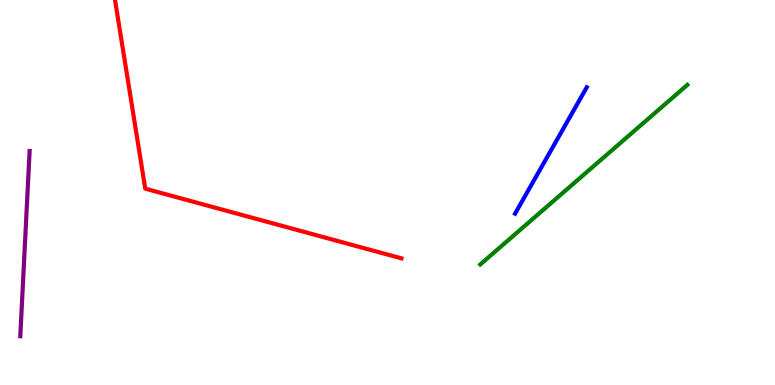[{'lines': ['blue', 'red'], 'intersections': []}, {'lines': ['green', 'red'], 'intersections': []}, {'lines': ['purple', 'red'], 'intersections': []}, {'lines': ['blue', 'green'], 'intersections': []}, {'lines': ['blue', 'purple'], 'intersections': []}, {'lines': ['green', 'purple'], 'intersections': []}]